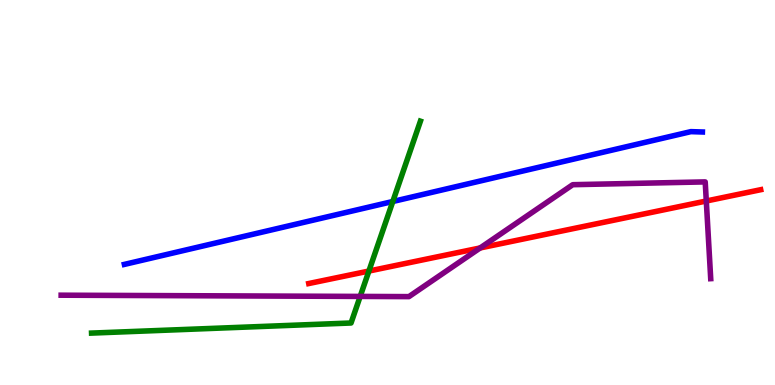[{'lines': ['blue', 'red'], 'intersections': []}, {'lines': ['green', 'red'], 'intersections': [{'x': 4.76, 'y': 2.96}]}, {'lines': ['purple', 'red'], 'intersections': [{'x': 6.2, 'y': 3.56}, {'x': 9.11, 'y': 4.78}]}, {'lines': ['blue', 'green'], 'intersections': [{'x': 5.07, 'y': 4.77}]}, {'lines': ['blue', 'purple'], 'intersections': []}, {'lines': ['green', 'purple'], 'intersections': [{'x': 4.65, 'y': 2.3}]}]